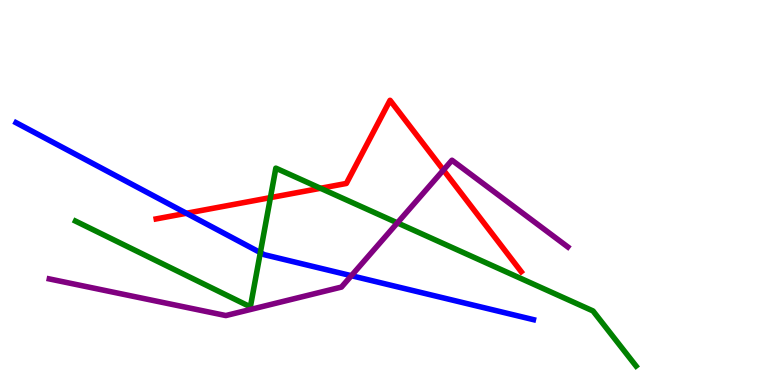[{'lines': ['blue', 'red'], 'intersections': [{'x': 2.41, 'y': 4.46}]}, {'lines': ['green', 'red'], 'intersections': [{'x': 3.49, 'y': 4.87}, {'x': 4.14, 'y': 5.11}]}, {'lines': ['purple', 'red'], 'intersections': [{'x': 5.72, 'y': 5.58}]}, {'lines': ['blue', 'green'], 'intersections': [{'x': 3.36, 'y': 3.44}]}, {'lines': ['blue', 'purple'], 'intersections': [{'x': 4.53, 'y': 2.84}]}, {'lines': ['green', 'purple'], 'intersections': [{'x': 5.13, 'y': 4.21}]}]